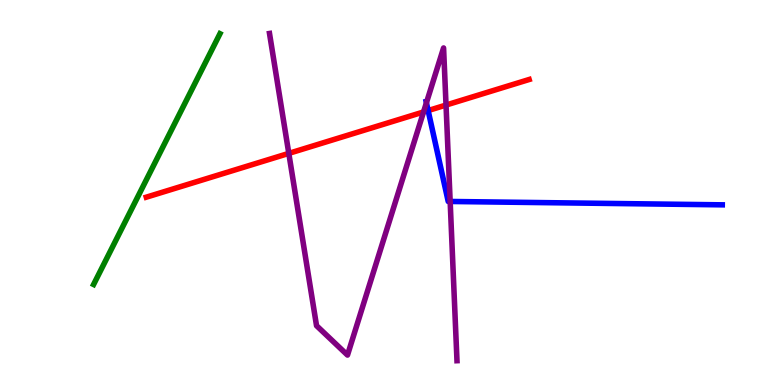[{'lines': ['blue', 'red'], 'intersections': [{'x': 5.52, 'y': 7.13}]}, {'lines': ['green', 'red'], 'intersections': []}, {'lines': ['purple', 'red'], 'intersections': [{'x': 3.73, 'y': 6.02}, {'x': 5.47, 'y': 7.09}, {'x': 5.76, 'y': 7.27}]}, {'lines': ['blue', 'green'], 'intersections': []}, {'lines': ['blue', 'purple'], 'intersections': [{'x': 5.5, 'y': 7.33}, {'x': 5.81, 'y': 4.77}]}, {'lines': ['green', 'purple'], 'intersections': []}]